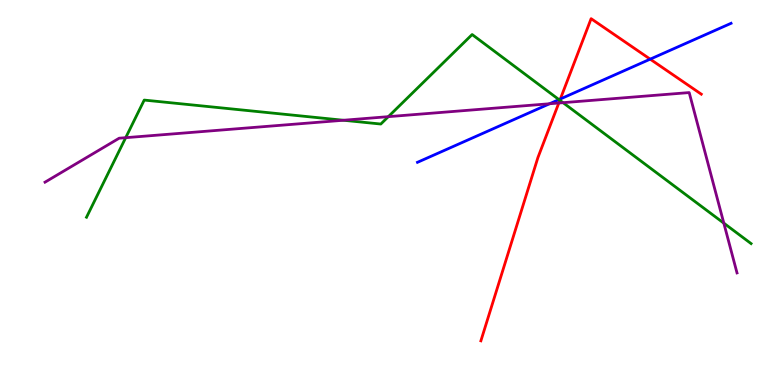[{'lines': ['blue', 'red'], 'intersections': [{'x': 7.23, 'y': 7.43}, {'x': 8.39, 'y': 8.46}]}, {'lines': ['green', 'red'], 'intersections': [{'x': 7.22, 'y': 7.4}]}, {'lines': ['purple', 'red'], 'intersections': [{'x': 7.21, 'y': 7.32}]}, {'lines': ['blue', 'green'], 'intersections': [{'x': 7.21, 'y': 7.41}]}, {'lines': ['blue', 'purple'], 'intersections': [{'x': 7.09, 'y': 7.31}]}, {'lines': ['green', 'purple'], 'intersections': [{'x': 1.62, 'y': 6.42}, {'x': 4.43, 'y': 6.88}, {'x': 5.01, 'y': 6.97}, {'x': 7.27, 'y': 7.33}, {'x': 9.34, 'y': 4.2}]}]